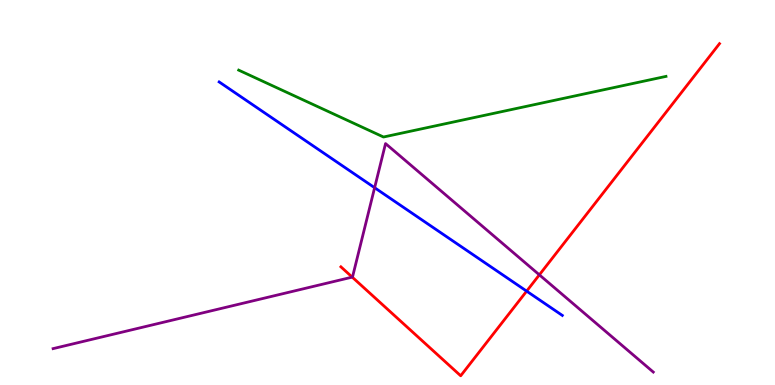[{'lines': ['blue', 'red'], 'intersections': [{'x': 6.8, 'y': 2.44}]}, {'lines': ['green', 'red'], 'intersections': []}, {'lines': ['purple', 'red'], 'intersections': [{'x': 4.54, 'y': 2.8}, {'x': 6.96, 'y': 2.86}]}, {'lines': ['blue', 'green'], 'intersections': []}, {'lines': ['blue', 'purple'], 'intersections': [{'x': 4.83, 'y': 5.12}]}, {'lines': ['green', 'purple'], 'intersections': []}]